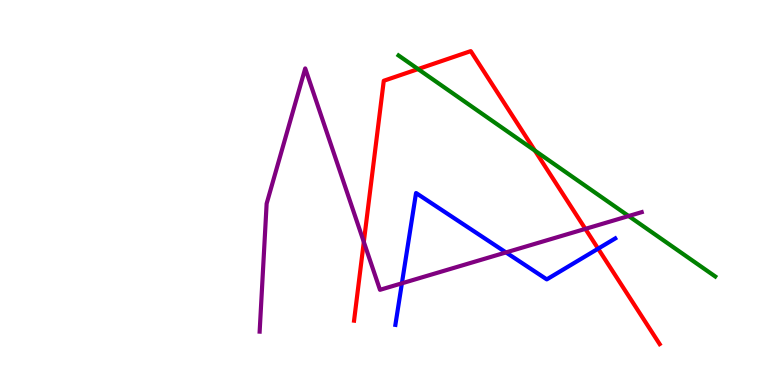[{'lines': ['blue', 'red'], 'intersections': [{'x': 7.72, 'y': 3.54}]}, {'lines': ['green', 'red'], 'intersections': [{'x': 5.39, 'y': 8.21}, {'x': 6.9, 'y': 6.09}]}, {'lines': ['purple', 'red'], 'intersections': [{'x': 4.69, 'y': 3.72}, {'x': 7.55, 'y': 4.06}]}, {'lines': ['blue', 'green'], 'intersections': []}, {'lines': ['blue', 'purple'], 'intersections': [{'x': 5.19, 'y': 2.64}, {'x': 6.53, 'y': 3.44}]}, {'lines': ['green', 'purple'], 'intersections': [{'x': 8.11, 'y': 4.39}]}]